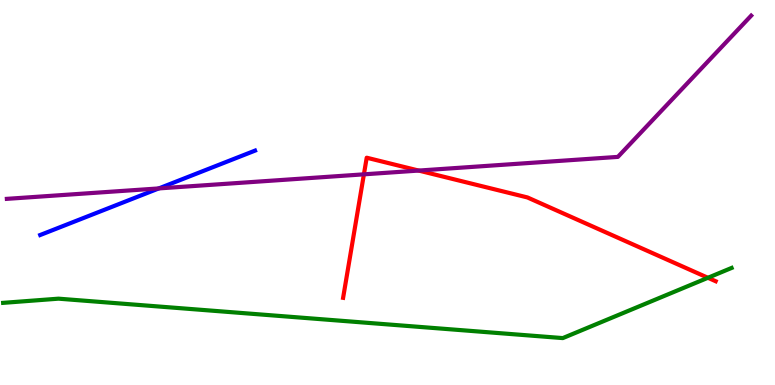[{'lines': ['blue', 'red'], 'intersections': []}, {'lines': ['green', 'red'], 'intersections': [{'x': 9.13, 'y': 2.78}]}, {'lines': ['purple', 'red'], 'intersections': [{'x': 4.7, 'y': 5.47}, {'x': 5.4, 'y': 5.57}]}, {'lines': ['blue', 'green'], 'intersections': []}, {'lines': ['blue', 'purple'], 'intersections': [{'x': 2.05, 'y': 5.11}]}, {'lines': ['green', 'purple'], 'intersections': []}]